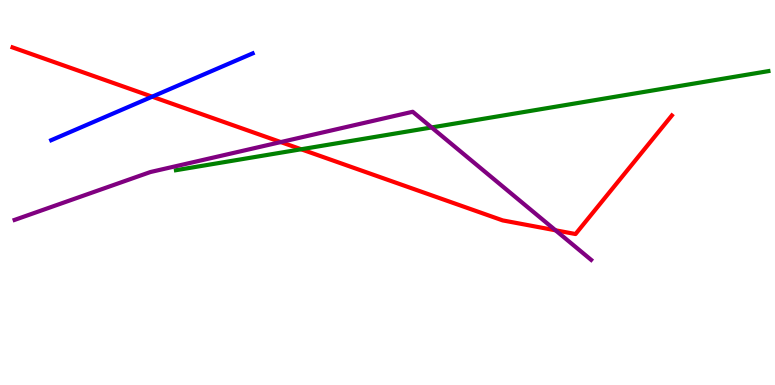[{'lines': ['blue', 'red'], 'intersections': [{'x': 1.96, 'y': 7.49}]}, {'lines': ['green', 'red'], 'intersections': [{'x': 3.89, 'y': 6.12}]}, {'lines': ['purple', 'red'], 'intersections': [{'x': 3.62, 'y': 6.31}, {'x': 7.17, 'y': 4.02}]}, {'lines': ['blue', 'green'], 'intersections': []}, {'lines': ['blue', 'purple'], 'intersections': []}, {'lines': ['green', 'purple'], 'intersections': [{'x': 5.57, 'y': 6.69}]}]